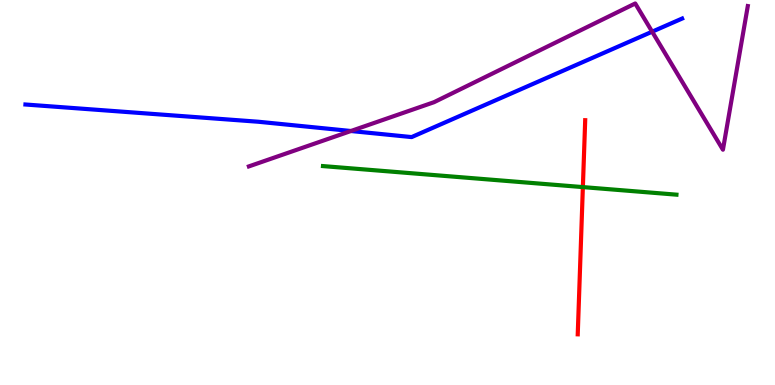[{'lines': ['blue', 'red'], 'intersections': []}, {'lines': ['green', 'red'], 'intersections': [{'x': 7.52, 'y': 5.14}]}, {'lines': ['purple', 'red'], 'intersections': []}, {'lines': ['blue', 'green'], 'intersections': []}, {'lines': ['blue', 'purple'], 'intersections': [{'x': 4.53, 'y': 6.6}, {'x': 8.41, 'y': 9.18}]}, {'lines': ['green', 'purple'], 'intersections': []}]